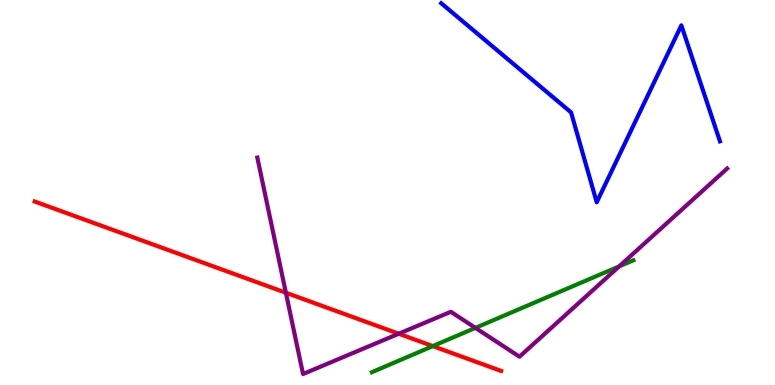[{'lines': ['blue', 'red'], 'intersections': []}, {'lines': ['green', 'red'], 'intersections': [{'x': 5.58, 'y': 1.01}]}, {'lines': ['purple', 'red'], 'intersections': [{'x': 3.69, 'y': 2.4}, {'x': 5.14, 'y': 1.33}]}, {'lines': ['blue', 'green'], 'intersections': []}, {'lines': ['blue', 'purple'], 'intersections': []}, {'lines': ['green', 'purple'], 'intersections': [{'x': 6.13, 'y': 1.48}, {'x': 7.99, 'y': 3.08}]}]